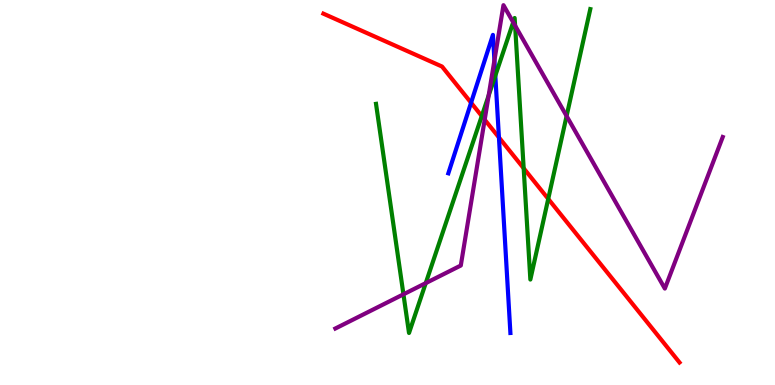[{'lines': ['blue', 'red'], 'intersections': [{'x': 6.08, 'y': 7.33}, {'x': 6.44, 'y': 6.43}]}, {'lines': ['green', 'red'], 'intersections': [{'x': 6.22, 'y': 6.99}, {'x': 6.76, 'y': 5.63}, {'x': 7.07, 'y': 4.83}]}, {'lines': ['purple', 'red'], 'intersections': [{'x': 6.25, 'y': 6.89}]}, {'lines': ['blue', 'green'], 'intersections': [{'x': 6.39, 'y': 8.03}]}, {'lines': ['blue', 'purple'], 'intersections': [{'x': 6.38, 'y': 8.43}]}, {'lines': ['green', 'purple'], 'intersections': [{'x': 5.21, 'y': 2.36}, {'x': 5.49, 'y': 2.65}, {'x': 6.31, 'y': 7.52}, {'x': 6.62, 'y': 9.42}, {'x': 6.65, 'y': 9.33}, {'x': 7.31, 'y': 6.99}]}]